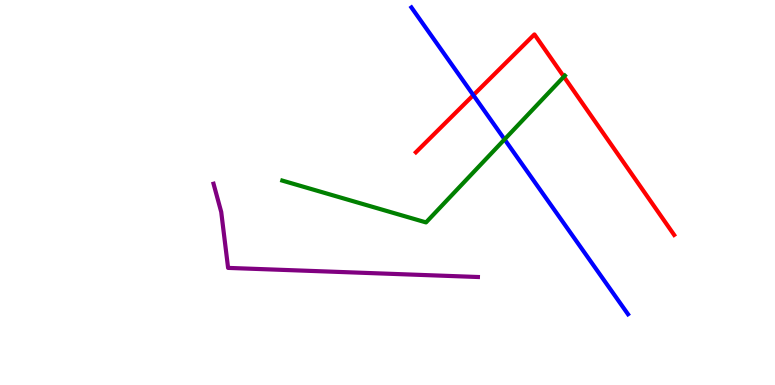[{'lines': ['blue', 'red'], 'intersections': [{'x': 6.11, 'y': 7.53}]}, {'lines': ['green', 'red'], 'intersections': [{'x': 7.28, 'y': 8.01}]}, {'lines': ['purple', 'red'], 'intersections': []}, {'lines': ['blue', 'green'], 'intersections': [{'x': 6.51, 'y': 6.38}]}, {'lines': ['blue', 'purple'], 'intersections': []}, {'lines': ['green', 'purple'], 'intersections': []}]